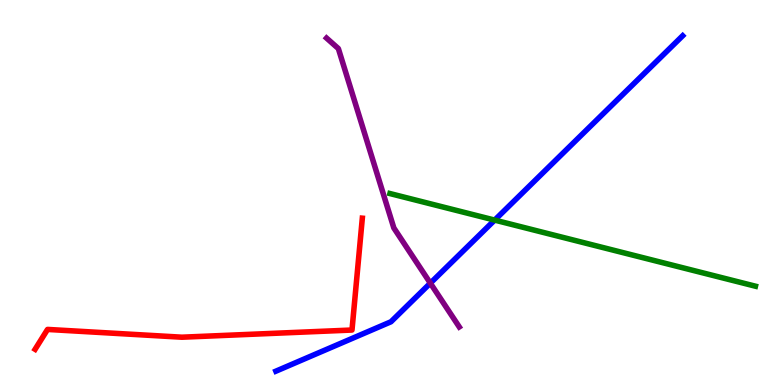[{'lines': ['blue', 'red'], 'intersections': []}, {'lines': ['green', 'red'], 'intersections': []}, {'lines': ['purple', 'red'], 'intersections': []}, {'lines': ['blue', 'green'], 'intersections': [{'x': 6.38, 'y': 4.28}]}, {'lines': ['blue', 'purple'], 'intersections': [{'x': 5.55, 'y': 2.65}]}, {'lines': ['green', 'purple'], 'intersections': []}]